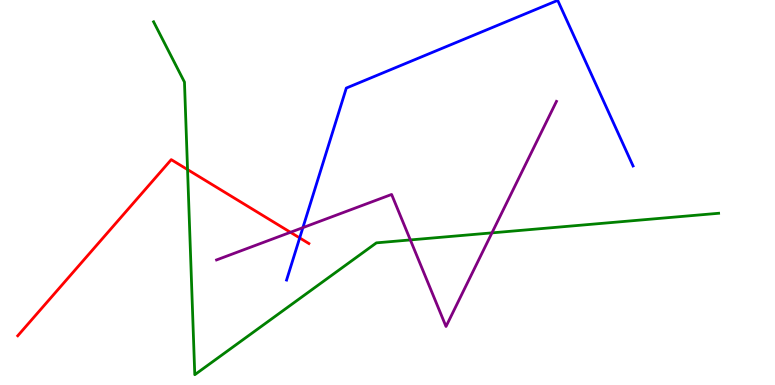[{'lines': ['blue', 'red'], 'intersections': [{'x': 3.87, 'y': 3.82}]}, {'lines': ['green', 'red'], 'intersections': [{'x': 2.42, 'y': 5.6}]}, {'lines': ['purple', 'red'], 'intersections': [{'x': 3.75, 'y': 3.97}]}, {'lines': ['blue', 'green'], 'intersections': []}, {'lines': ['blue', 'purple'], 'intersections': [{'x': 3.91, 'y': 4.09}]}, {'lines': ['green', 'purple'], 'intersections': [{'x': 5.29, 'y': 3.77}, {'x': 6.35, 'y': 3.95}]}]